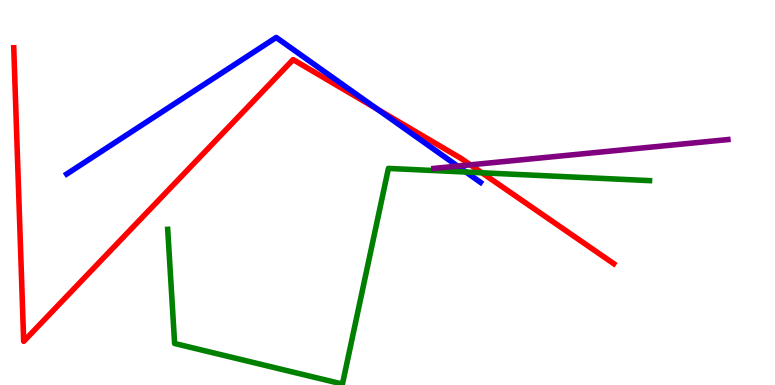[{'lines': ['blue', 'red'], 'intersections': [{'x': 4.87, 'y': 7.17}]}, {'lines': ['green', 'red'], 'intersections': [{'x': 6.22, 'y': 5.51}]}, {'lines': ['purple', 'red'], 'intersections': [{'x': 6.07, 'y': 5.72}]}, {'lines': ['blue', 'green'], 'intersections': [{'x': 6.01, 'y': 5.53}]}, {'lines': ['blue', 'purple'], 'intersections': [{'x': 5.9, 'y': 5.69}]}, {'lines': ['green', 'purple'], 'intersections': []}]